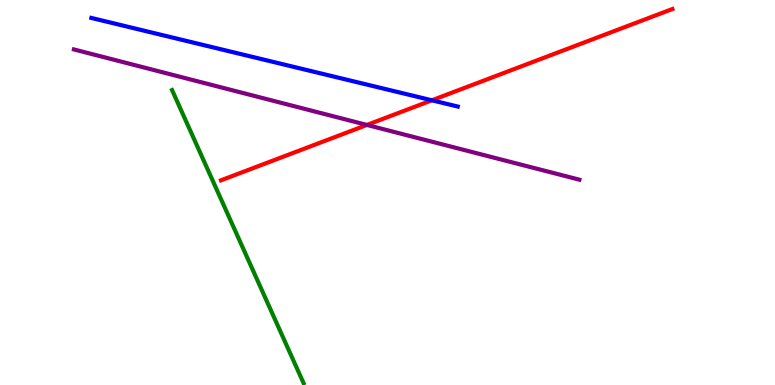[{'lines': ['blue', 'red'], 'intersections': [{'x': 5.57, 'y': 7.4}]}, {'lines': ['green', 'red'], 'intersections': []}, {'lines': ['purple', 'red'], 'intersections': [{'x': 4.73, 'y': 6.75}]}, {'lines': ['blue', 'green'], 'intersections': []}, {'lines': ['blue', 'purple'], 'intersections': []}, {'lines': ['green', 'purple'], 'intersections': []}]